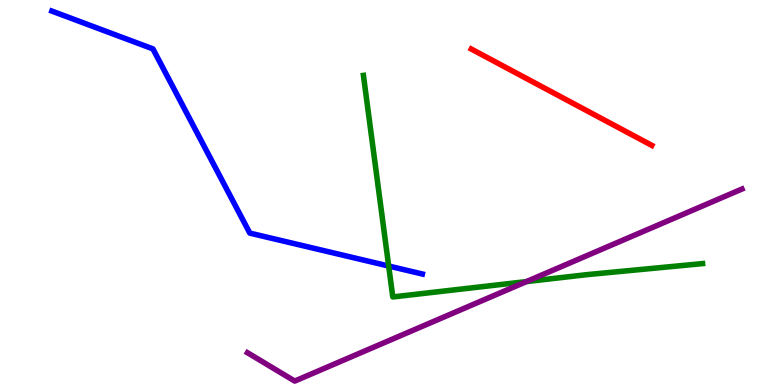[{'lines': ['blue', 'red'], 'intersections': []}, {'lines': ['green', 'red'], 'intersections': []}, {'lines': ['purple', 'red'], 'intersections': []}, {'lines': ['blue', 'green'], 'intersections': [{'x': 5.02, 'y': 3.09}]}, {'lines': ['blue', 'purple'], 'intersections': []}, {'lines': ['green', 'purple'], 'intersections': [{'x': 6.79, 'y': 2.69}]}]